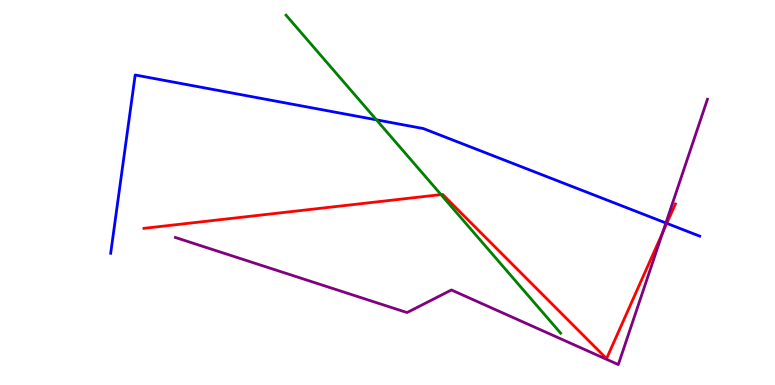[{'lines': ['blue', 'red'], 'intersections': [{'x': 8.6, 'y': 4.2}]}, {'lines': ['green', 'red'], 'intersections': [{'x': 5.69, 'y': 4.95}]}, {'lines': ['purple', 'red'], 'intersections': [{'x': 8.55, 'y': 3.95}]}, {'lines': ['blue', 'green'], 'intersections': [{'x': 4.86, 'y': 6.89}]}, {'lines': ['blue', 'purple'], 'intersections': [{'x': 8.59, 'y': 4.21}]}, {'lines': ['green', 'purple'], 'intersections': []}]